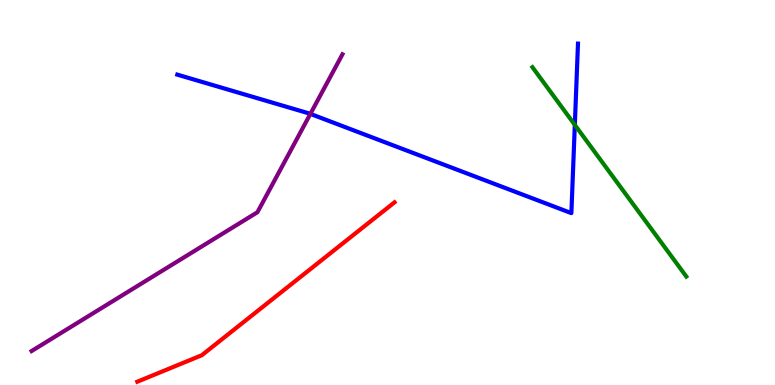[{'lines': ['blue', 'red'], 'intersections': []}, {'lines': ['green', 'red'], 'intersections': []}, {'lines': ['purple', 'red'], 'intersections': []}, {'lines': ['blue', 'green'], 'intersections': [{'x': 7.42, 'y': 6.76}]}, {'lines': ['blue', 'purple'], 'intersections': [{'x': 4.0, 'y': 7.04}]}, {'lines': ['green', 'purple'], 'intersections': []}]